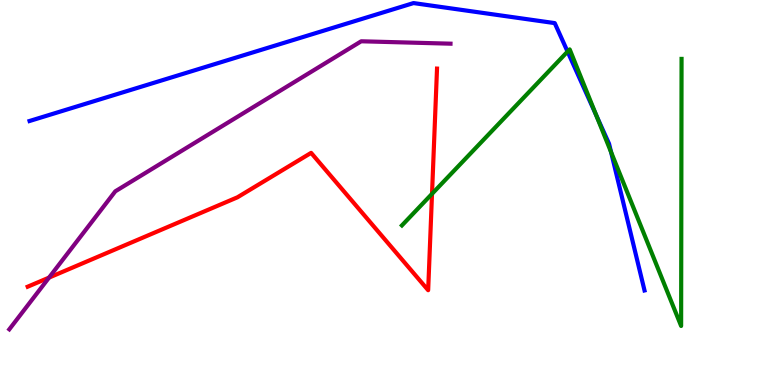[{'lines': ['blue', 'red'], 'intersections': []}, {'lines': ['green', 'red'], 'intersections': [{'x': 5.57, 'y': 4.97}]}, {'lines': ['purple', 'red'], 'intersections': [{'x': 0.633, 'y': 2.79}]}, {'lines': ['blue', 'green'], 'intersections': [{'x': 7.32, 'y': 8.66}, {'x': 7.69, 'y': 7.0}, {'x': 7.88, 'y': 6.05}]}, {'lines': ['blue', 'purple'], 'intersections': []}, {'lines': ['green', 'purple'], 'intersections': []}]